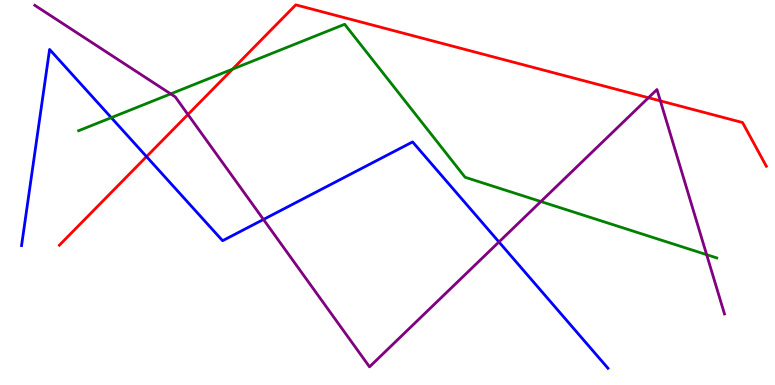[{'lines': ['blue', 'red'], 'intersections': [{'x': 1.89, 'y': 5.93}]}, {'lines': ['green', 'red'], 'intersections': [{'x': 3.0, 'y': 8.2}]}, {'lines': ['purple', 'red'], 'intersections': [{'x': 2.42, 'y': 7.03}, {'x': 8.37, 'y': 7.46}, {'x': 8.52, 'y': 7.38}]}, {'lines': ['blue', 'green'], 'intersections': [{'x': 1.44, 'y': 6.94}]}, {'lines': ['blue', 'purple'], 'intersections': [{'x': 3.4, 'y': 4.3}, {'x': 6.44, 'y': 3.72}]}, {'lines': ['green', 'purple'], 'intersections': [{'x': 2.2, 'y': 7.56}, {'x': 6.98, 'y': 4.77}, {'x': 9.12, 'y': 3.39}]}]